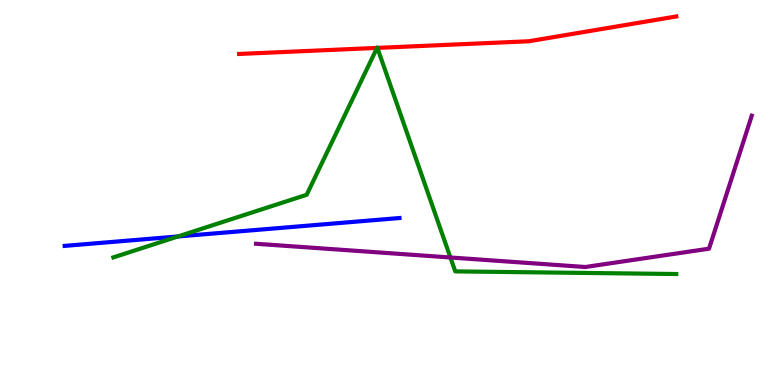[{'lines': ['blue', 'red'], 'intersections': []}, {'lines': ['green', 'red'], 'intersections': [{'x': 4.86, 'y': 8.76}, {'x': 4.87, 'y': 8.76}]}, {'lines': ['purple', 'red'], 'intersections': []}, {'lines': ['blue', 'green'], 'intersections': [{'x': 2.3, 'y': 3.86}]}, {'lines': ['blue', 'purple'], 'intersections': []}, {'lines': ['green', 'purple'], 'intersections': [{'x': 5.81, 'y': 3.31}]}]